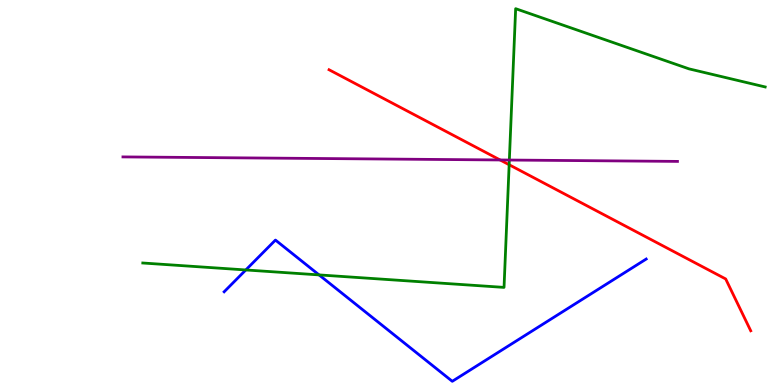[{'lines': ['blue', 'red'], 'intersections': []}, {'lines': ['green', 'red'], 'intersections': [{'x': 6.57, 'y': 5.72}]}, {'lines': ['purple', 'red'], 'intersections': [{'x': 6.45, 'y': 5.85}]}, {'lines': ['blue', 'green'], 'intersections': [{'x': 3.17, 'y': 2.99}, {'x': 4.12, 'y': 2.86}]}, {'lines': ['blue', 'purple'], 'intersections': []}, {'lines': ['green', 'purple'], 'intersections': [{'x': 6.57, 'y': 5.84}]}]